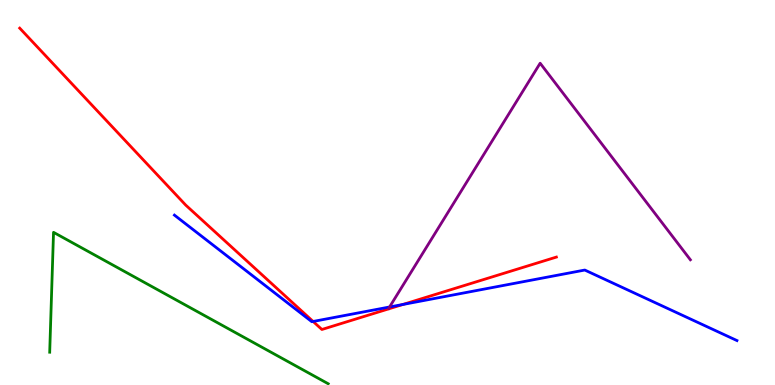[{'lines': ['blue', 'red'], 'intersections': [{'x': 4.04, 'y': 1.65}, {'x': 5.2, 'y': 2.09}]}, {'lines': ['green', 'red'], 'intersections': []}, {'lines': ['purple', 'red'], 'intersections': []}, {'lines': ['blue', 'green'], 'intersections': []}, {'lines': ['blue', 'purple'], 'intersections': [{'x': 5.03, 'y': 2.03}]}, {'lines': ['green', 'purple'], 'intersections': []}]